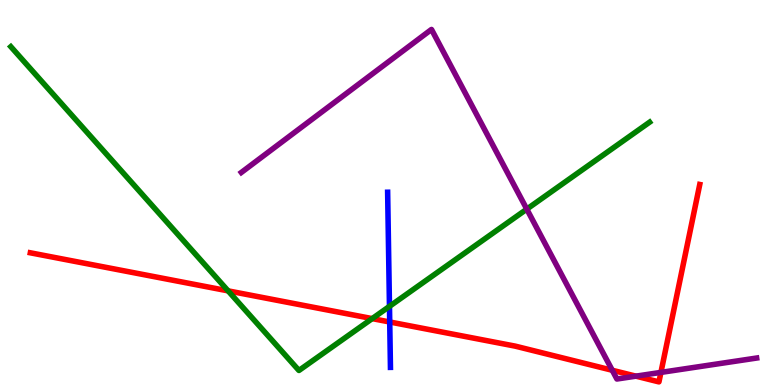[{'lines': ['blue', 'red'], 'intersections': [{'x': 5.03, 'y': 1.64}]}, {'lines': ['green', 'red'], 'intersections': [{'x': 2.94, 'y': 2.44}, {'x': 4.8, 'y': 1.72}]}, {'lines': ['purple', 'red'], 'intersections': [{'x': 7.9, 'y': 0.383}, {'x': 8.21, 'y': 0.23}, {'x': 8.53, 'y': 0.327}]}, {'lines': ['blue', 'green'], 'intersections': [{'x': 5.03, 'y': 2.04}]}, {'lines': ['blue', 'purple'], 'intersections': []}, {'lines': ['green', 'purple'], 'intersections': [{'x': 6.8, 'y': 4.57}]}]